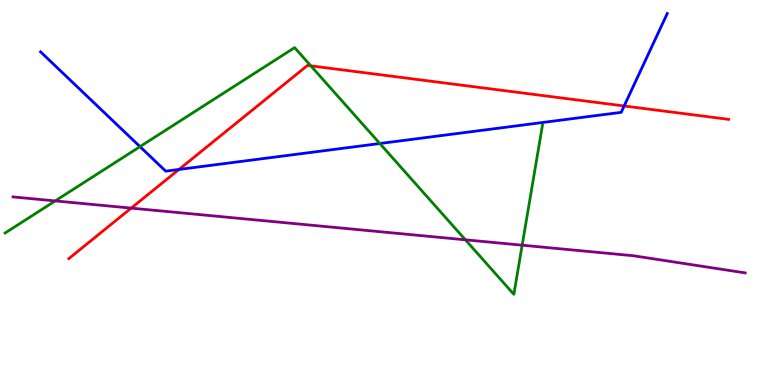[{'lines': ['blue', 'red'], 'intersections': [{'x': 2.31, 'y': 5.6}, {'x': 8.05, 'y': 7.25}]}, {'lines': ['green', 'red'], 'intersections': [{'x': 4.01, 'y': 8.29}]}, {'lines': ['purple', 'red'], 'intersections': [{'x': 1.69, 'y': 4.59}]}, {'lines': ['blue', 'green'], 'intersections': [{'x': 1.81, 'y': 6.19}, {'x': 4.9, 'y': 6.27}]}, {'lines': ['blue', 'purple'], 'intersections': []}, {'lines': ['green', 'purple'], 'intersections': [{'x': 0.713, 'y': 4.78}, {'x': 6.01, 'y': 3.77}, {'x': 6.74, 'y': 3.63}]}]